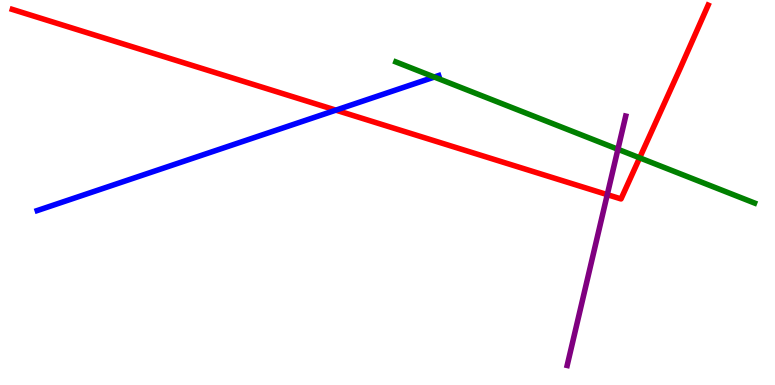[{'lines': ['blue', 'red'], 'intersections': [{'x': 4.33, 'y': 7.14}]}, {'lines': ['green', 'red'], 'intersections': [{'x': 8.25, 'y': 5.9}]}, {'lines': ['purple', 'red'], 'intersections': [{'x': 7.84, 'y': 4.94}]}, {'lines': ['blue', 'green'], 'intersections': [{'x': 5.6, 'y': 8.0}]}, {'lines': ['blue', 'purple'], 'intersections': []}, {'lines': ['green', 'purple'], 'intersections': [{'x': 7.97, 'y': 6.12}]}]